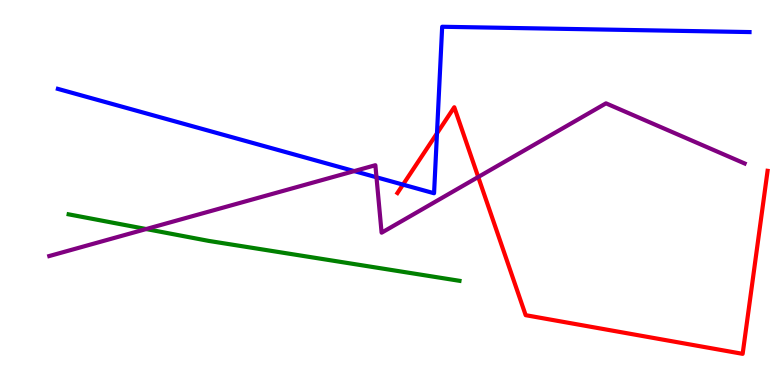[{'lines': ['blue', 'red'], 'intersections': [{'x': 5.2, 'y': 5.2}, {'x': 5.64, 'y': 6.54}]}, {'lines': ['green', 'red'], 'intersections': []}, {'lines': ['purple', 'red'], 'intersections': [{'x': 6.17, 'y': 5.4}]}, {'lines': ['blue', 'green'], 'intersections': []}, {'lines': ['blue', 'purple'], 'intersections': [{'x': 4.57, 'y': 5.56}, {'x': 4.86, 'y': 5.4}]}, {'lines': ['green', 'purple'], 'intersections': [{'x': 1.89, 'y': 4.05}]}]